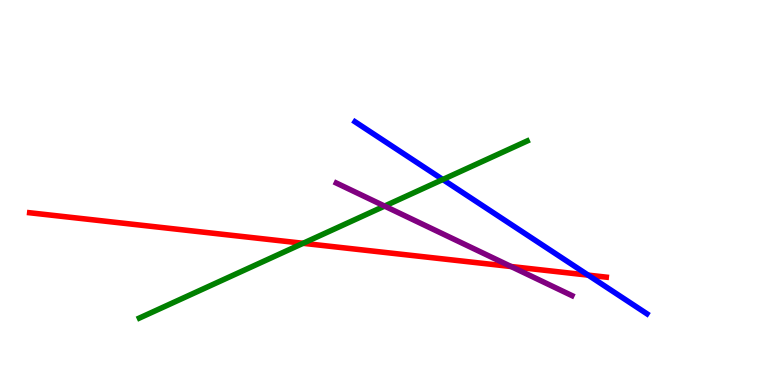[{'lines': ['blue', 'red'], 'intersections': [{'x': 7.59, 'y': 2.85}]}, {'lines': ['green', 'red'], 'intersections': [{'x': 3.91, 'y': 3.68}]}, {'lines': ['purple', 'red'], 'intersections': [{'x': 6.59, 'y': 3.08}]}, {'lines': ['blue', 'green'], 'intersections': [{'x': 5.71, 'y': 5.34}]}, {'lines': ['blue', 'purple'], 'intersections': []}, {'lines': ['green', 'purple'], 'intersections': [{'x': 4.96, 'y': 4.65}]}]